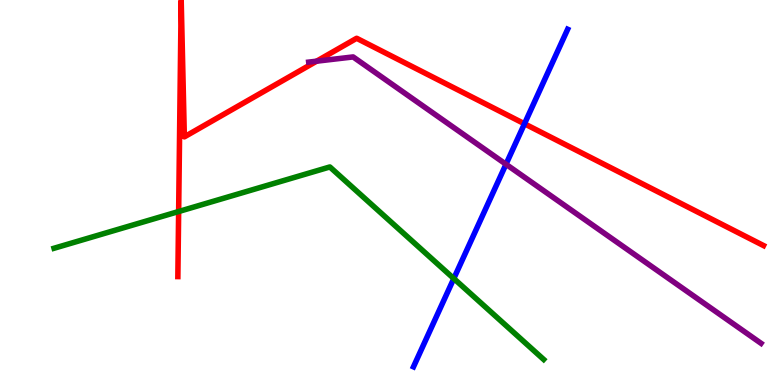[{'lines': ['blue', 'red'], 'intersections': [{'x': 6.77, 'y': 6.78}]}, {'lines': ['green', 'red'], 'intersections': [{'x': 2.31, 'y': 4.51}]}, {'lines': ['purple', 'red'], 'intersections': [{'x': 4.09, 'y': 8.41}]}, {'lines': ['blue', 'green'], 'intersections': [{'x': 5.86, 'y': 2.77}]}, {'lines': ['blue', 'purple'], 'intersections': [{'x': 6.53, 'y': 5.73}]}, {'lines': ['green', 'purple'], 'intersections': []}]